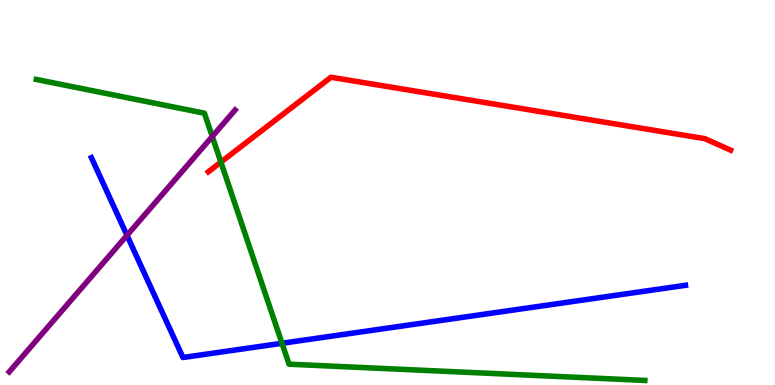[{'lines': ['blue', 'red'], 'intersections': []}, {'lines': ['green', 'red'], 'intersections': [{'x': 2.85, 'y': 5.79}]}, {'lines': ['purple', 'red'], 'intersections': []}, {'lines': ['blue', 'green'], 'intersections': [{'x': 3.64, 'y': 1.08}]}, {'lines': ['blue', 'purple'], 'intersections': [{'x': 1.64, 'y': 3.89}]}, {'lines': ['green', 'purple'], 'intersections': [{'x': 2.74, 'y': 6.45}]}]